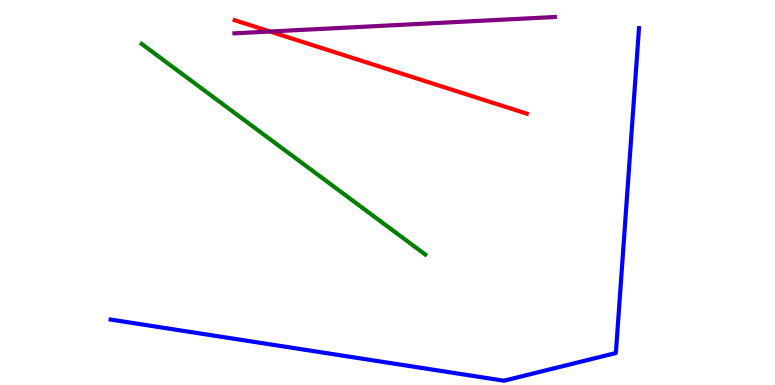[{'lines': ['blue', 'red'], 'intersections': []}, {'lines': ['green', 'red'], 'intersections': []}, {'lines': ['purple', 'red'], 'intersections': [{'x': 3.48, 'y': 9.18}]}, {'lines': ['blue', 'green'], 'intersections': []}, {'lines': ['blue', 'purple'], 'intersections': []}, {'lines': ['green', 'purple'], 'intersections': []}]